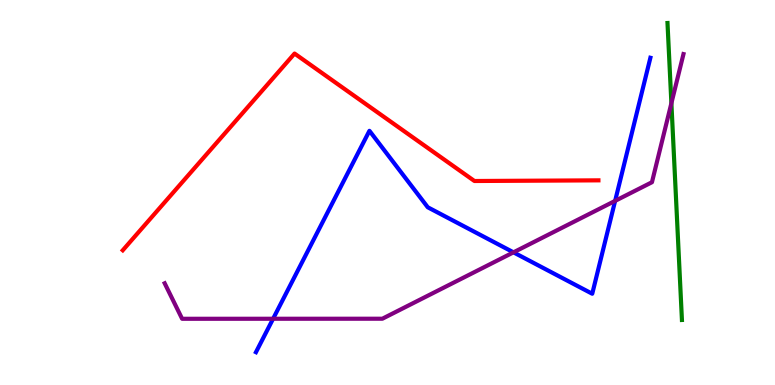[{'lines': ['blue', 'red'], 'intersections': []}, {'lines': ['green', 'red'], 'intersections': []}, {'lines': ['purple', 'red'], 'intersections': []}, {'lines': ['blue', 'green'], 'intersections': []}, {'lines': ['blue', 'purple'], 'intersections': [{'x': 3.52, 'y': 1.72}, {'x': 6.63, 'y': 3.45}, {'x': 7.94, 'y': 4.78}]}, {'lines': ['green', 'purple'], 'intersections': [{'x': 8.66, 'y': 7.32}]}]